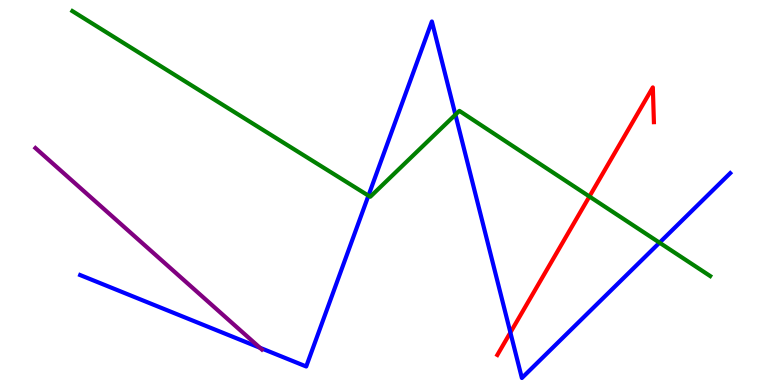[{'lines': ['blue', 'red'], 'intersections': [{'x': 6.59, 'y': 1.36}]}, {'lines': ['green', 'red'], 'intersections': [{'x': 7.61, 'y': 4.9}]}, {'lines': ['purple', 'red'], 'intersections': []}, {'lines': ['blue', 'green'], 'intersections': [{'x': 4.75, 'y': 4.92}, {'x': 5.88, 'y': 7.02}, {'x': 8.51, 'y': 3.7}]}, {'lines': ['blue', 'purple'], 'intersections': [{'x': 3.35, 'y': 0.967}]}, {'lines': ['green', 'purple'], 'intersections': []}]